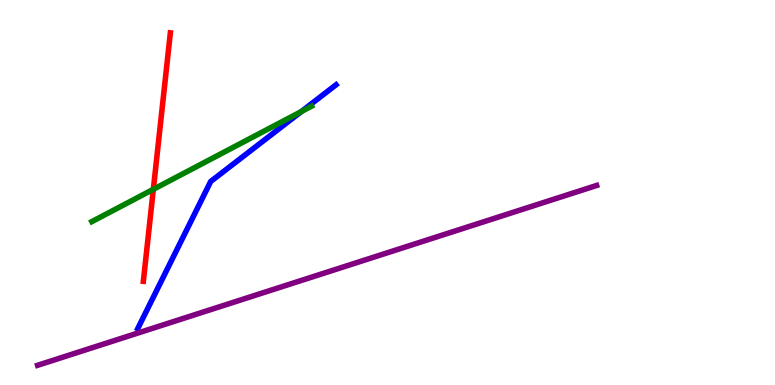[{'lines': ['blue', 'red'], 'intersections': []}, {'lines': ['green', 'red'], 'intersections': [{'x': 1.98, 'y': 5.08}]}, {'lines': ['purple', 'red'], 'intersections': []}, {'lines': ['blue', 'green'], 'intersections': [{'x': 3.89, 'y': 7.1}]}, {'lines': ['blue', 'purple'], 'intersections': []}, {'lines': ['green', 'purple'], 'intersections': []}]